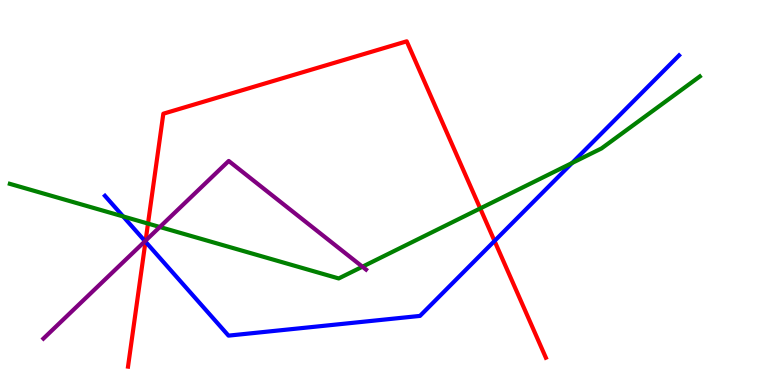[{'lines': ['blue', 'red'], 'intersections': [{'x': 1.88, 'y': 3.72}, {'x': 6.38, 'y': 3.74}]}, {'lines': ['green', 'red'], 'intersections': [{'x': 1.91, 'y': 4.19}, {'x': 6.2, 'y': 4.59}]}, {'lines': ['purple', 'red'], 'intersections': [{'x': 1.88, 'y': 3.75}]}, {'lines': ['blue', 'green'], 'intersections': [{'x': 1.59, 'y': 4.38}, {'x': 7.38, 'y': 5.77}]}, {'lines': ['blue', 'purple'], 'intersections': [{'x': 1.87, 'y': 3.74}]}, {'lines': ['green', 'purple'], 'intersections': [{'x': 2.06, 'y': 4.1}, {'x': 4.68, 'y': 3.07}]}]